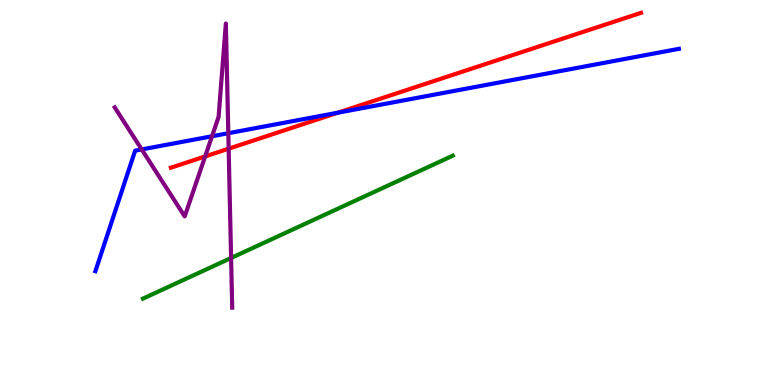[{'lines': ['blue', 'red'], 'intersections': [{'x': 4.36, 'y': 7.07}]}, {'lines': ['green', 'red'], 'intersections': []}, {'lines': ['purple', 'red'], 'intersections': [{'x': 2.65, 'y': 5.94}, {'x': 2.95, 'y': 6.14}]}, {'lines': ['blue', 'green'], 'intersections': []}, {'lines': ['blue', 'purple'], 'intersections': [{'x': 1.83, 'y': 6.12}, {'x': 2.74, 'y': 6.46}, {'x': 2.95, 'y': 6.54}]}, {'lines': ['green', 'purple'], 'intersections': [{'x': 2.98, 'y': 3.3}]}]